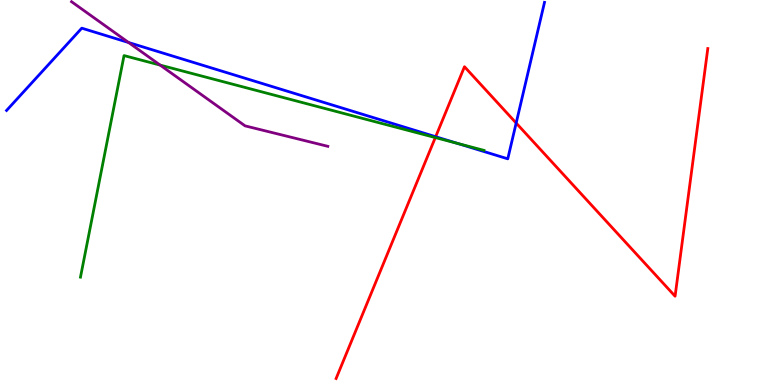[{'lines': ['blue', 'red'], 'intersections': [{'x': 5.62, 'y': 6.45}, {'x': 6.66, 'y': 6.8}]}, {'lines': ['green', 'red'], 'intersections': [{'x': 5.62, 'y': 6.43}]}, {'lines': ['purple', 'red'], 'intersections': []}, {'lines': ['blue', 'green'], 'intersections': [{'x': 5.9, 'y': 6.27}]}, {'lines': ['blue', 'purple'], 'intersections': [{'x': 1.66, 'y': 8.9}]}, {'lines': ['green', 'purple'], 'intersections': [{'x': 2.07, 'y': 8.31}]}]